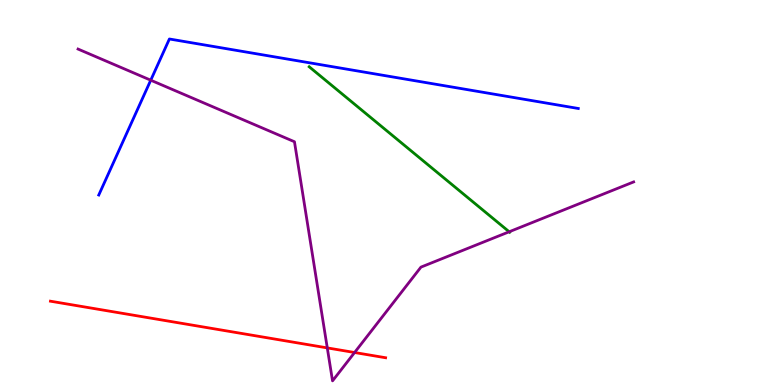[{'lines': ['blue', 'red'], 'intersections': []}, {'lines': ['green', 'red'], 'intersections': []}, {'lines': ['purple', 'red'], 'intersections': [{'x': 4.22, 'y': 0.964}, {'x': 4.58, 'y': 0.844}]}, {'lines': ['blue', 'green'], 'intersections': []}, {'lines': ['blue', 'purple'], 'intersections': [{'x': 1.95, 'y': 7.92}]}, {'lines': ['green', 'purple'], 'intersections': [{'x': 6.57, 'y': 3.98}]}]